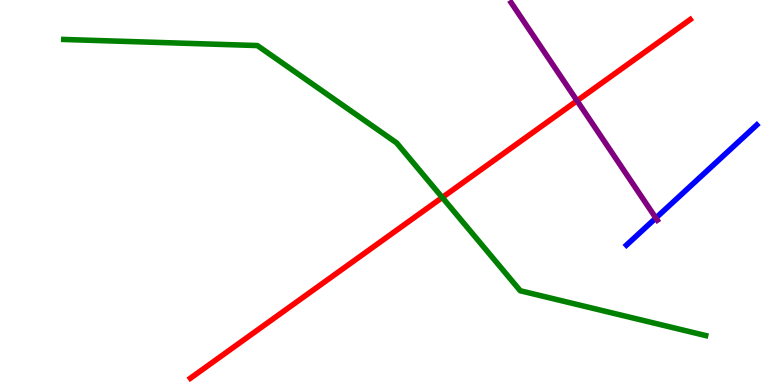[{'lines': ['blue', 'red'], 'intersections': []}, {'lines': ['green', 'red'], 'intersections': [{'x': 5.71, 'y': 4.87}]}, {'lines': ['purple', 'red'], 'intersections': [{'x': 7.45, 'y': 7.38}]}, {'lines': ['blue', 'green'], 'intersections': []}, {'lines': ['blue', 'purple'], 'intersections': [{'x': 8.46, 'y': 4.34}]}, {'lines': ['green', 'purple'], 'intersections': []}]